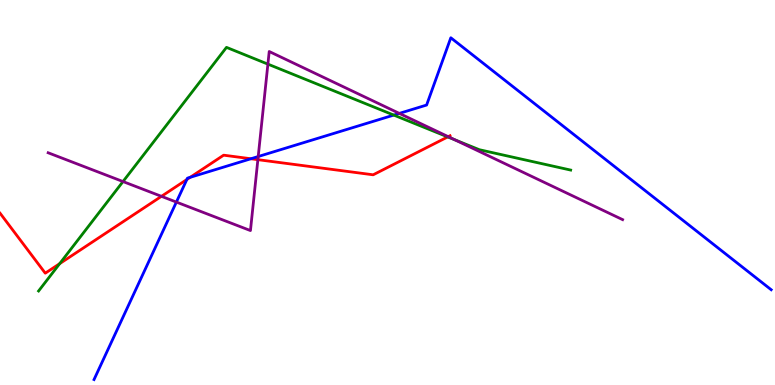[{'lines': ['blue', 'red'], 'intersections': [{'x': 2.41, 'y': 5.34}, {'x': 2.45, 'y': 5.39}, {'x': 3.24, 'y': 5.88}]}, {'lines': ['green', 'red'], 'intersections': [{'x': 0.77, 'y': 3.15}, {'x': 5.78, 'y': 6.44}]}, {'lines': ['purple', 'red'], 'intersections': [{'x': 2.08, 'y': 4.9}, {'x': 3.33, 'y': 5.85}, {'x': 5.78, 'y': 6.45}]}, {'lines': ['blue', 'green'], 'intersections': [{'x': 5.08, 'y': 7.01}]}, {'lines': ['blue', 'purple'], 'intersections': [{'x': 2.28, 'y': 4.75}, {'x': 3.33, 'y': 5.93}, {'x': 5.15, 'y': 7.05}]}, {'lines': ['green', 'purple'], 'intersections': [{'x': 1.59, 'y': 5.28}, {'x': 3.46, 'y': 8.33}, {'x': 5.87, 'y': 6.37}]}]